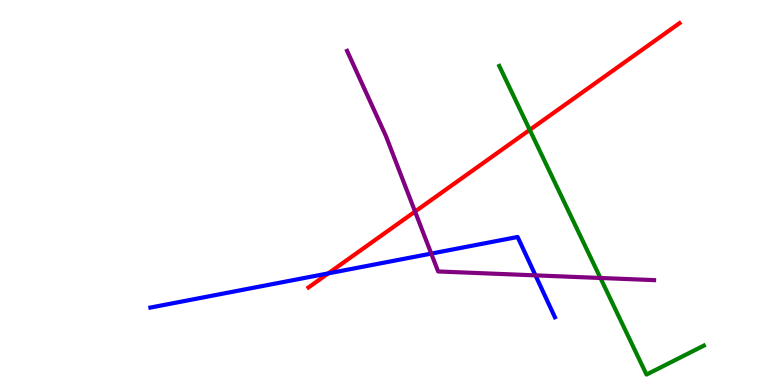[{'lines': ['blue', 'red'], 'intersections': [{'x': 4.24, 'y': 2.9}]}, {'lines': ['green', 'red'], 'intersections': [{'x': 6.84, 'y': 6.63}]}, {'lines': ['purple', 'red'], 'intersections': [{'x': 5.36, 'y': 4.5}]}, {'lines': ['blue', 'green'], 'intersections': []}, {'lines': ['blue', 'purple'], 'intersections': [{'x': 5.56, 'y': 3.41}, {'x': 6.91, 'y': 2.85}]}, {'lines': ['green', 'purple'], 'intersections': [{'x': 7.75, 'y': 2.78}]}]